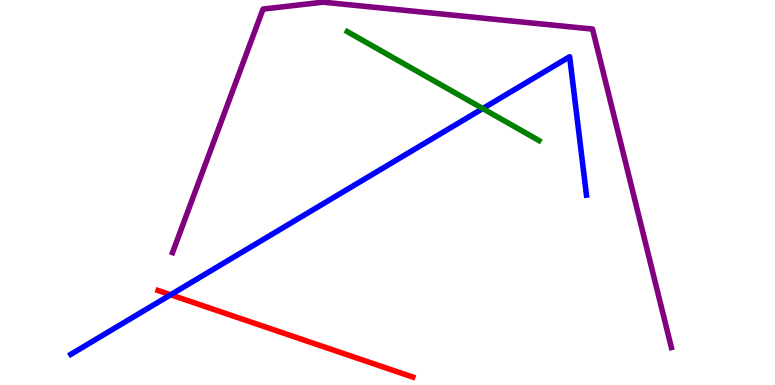[{'lines': ['blue', 'red'], 'intersections': [{'x': 2.2, 'y': 2.34}]}, {'lines': ['green', 'red'], 'intersections': []}, {'lines': ['purple', 'red'], 'intersections': []}, {'lines': ['blue', 'green'], 'intersections': [{'x': 6.23, 'y': 7.18}]}, {'lines': ['blue', 'purple'], 'intersections': []}, {'lines': ['green', 'purple'], 'intersections': []}]